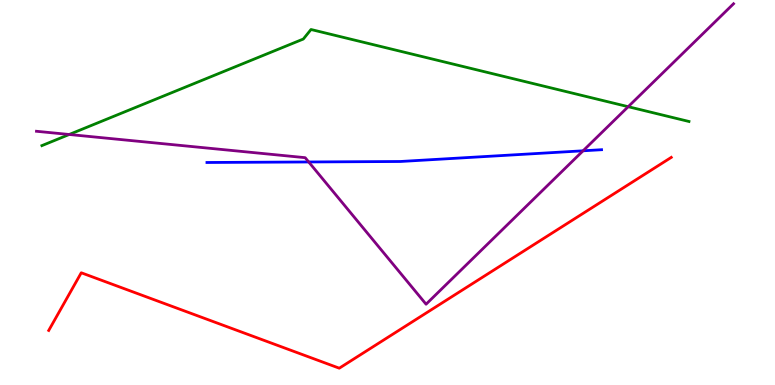[{'lines': ['blue', 'red'], 'intersections': []}, {'lines': ['green', 'red'], 'intersections': []}, {'lines': ['purple', 'red'], 'intersections': []}, {'lines': ['blue', 'green'], 'intersections': []}, {'lines': ['blue', 'purple'], 'intersections': [{'x': 3.98, 'y': 5.79}, {'x': 7.52, 'y': 6.08}]}, {'lines': ['green', 'purple'], 'intersections': [{'x': 0.893, 'y': 6.51}, {'x': 8.11, 'y': 7.23}]}]